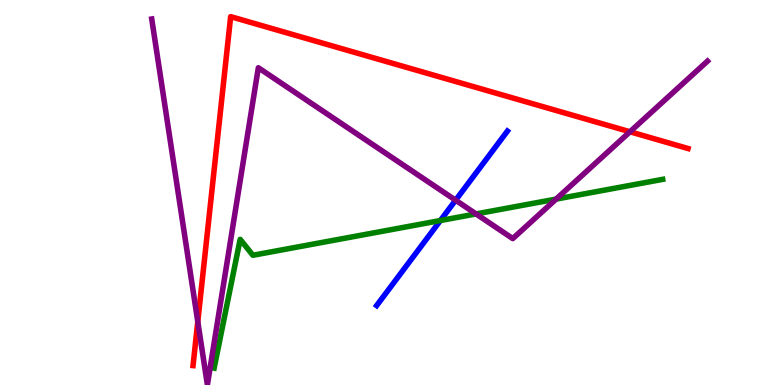[{'lines': ['blue', 'red'], 'intersections': []}, {'lines': ['green', 'red'], 'intersections': []}, {'lines': ['purple', 'red'], 'intersections': [{'x': 2.55, 'y': 1.65}, {'x': 8.13, 'y': 6.58}]}, {'lines': ['blue', 'green'], 'intersections': [{'x': 5.68, 'y': 4.27}]}, {'lines': ['blue', 'purple'], 'intersections': [{'x': 5.88, 'y': 4.8}]}, {'lines': ['green', 'purple'], 'intersections': [{'x': 6.14, 'y': 4.44}, {'x': 7.18, 'y': 4.83}]}]